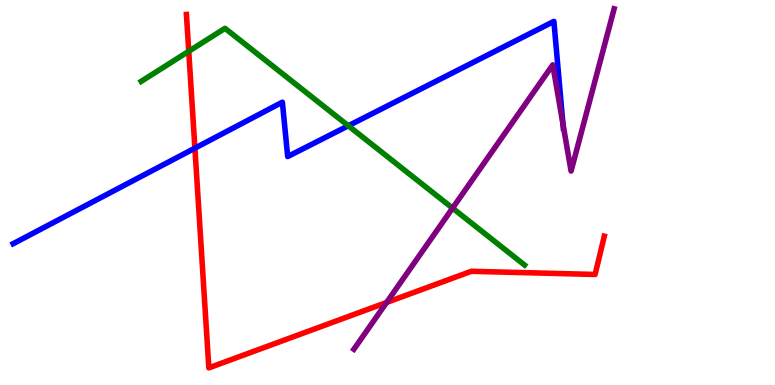[{'lines': ['blue', 'red'], 'intersections': [{'x': 2.51, 'y': 6.15}]}, {'lines': ['green', 'red'], 'intersections': [{'x': 2.44, 'y': 8.67}]}, {'lines': ['purple', 'red'], 'intersections': [{'x': 4.99, 'y': 2.14}]}, {'lines': ['blue', 'green'], 'intersections': [{'x': 4.49, 'y': 6.73}]}, {'lines': ['blue', 'purple'], 'intersections': [{'x': 7.26, 'y': 6.78}]}, {'lines': ['green', 'purple'], 'intersections': [{'x': 5.84, 'y': 4.59}]}]